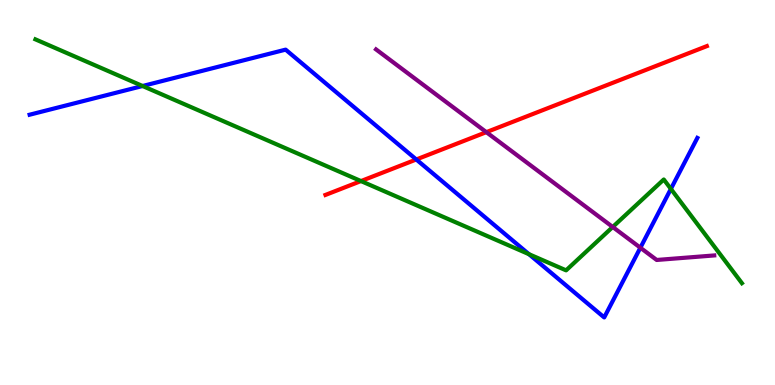[{'lines': ['blue', 'red'], 'intersections': [{'x': 5.37, 'y': 5.86}]}, {'lines': ['green', 'red'], 'intersections': [{'x': 4.66, 'y': 5.3}]}, {'lines': ['purple', 'red'], 'intersections': [{'x': 6.28, 'y': 6.57}]}, {'lines': ['blue', 'green'], 'intersections': [{'x': 1.84, 'y': 7.77}, {'x': 6.83, 'y': 3.4}, {'x': 8.66, 'y': 5.09}]}, {'lines': ['blue', 'purple'], 'intersections': [{'x': 8.26, 'y': 3.57}]}, {'lines': ['green', 'purple'], 'intersections': [{'x': 7.91, 'y': 4.1}]}]